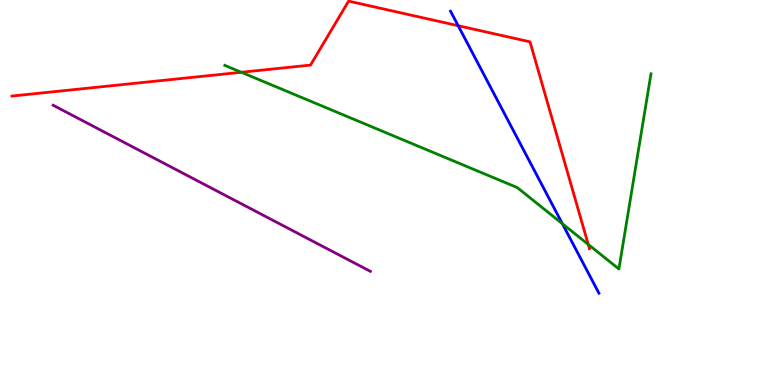[{'lines': ['blue', 'red'], 'intersections': [{'x': 5.91, 'y': 9.33}]}, {'lines': ['green', 'red'], 'intersections': [{'x': 3.11, 'y': 8.12}, {'x': 7.59, 'y': 3.65}]}, {'lines': ['purple', 'red'], 'intersections': []}, {'lines': ['blue', 'green'], 'intersections': [{'x': 7.26, 'y': 4.19}]}, {'lines': ['blue', 'purple'], 'intersections': []}, {'lines': ['green', 'purple'], 'intersections': []}]